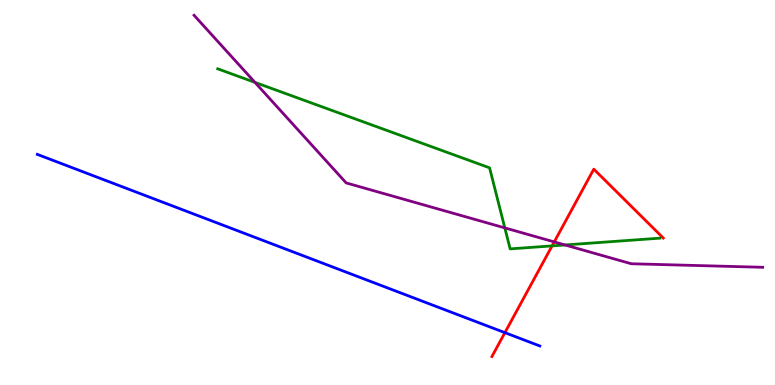[{'lines': ['blue', 'red'], 'intersections': [{'x': 6.51, 'y': 1.36}]}, {'lines': ['green', 'red'], 'intersections': [{'x': 7.12, 'y': 3.61}]}, {'lines': ['purple', 'red'], 'intersections': [{'x': 7.15, 'y': 3.72}]}, {'lines': ['blue', 'green'], 'intersections': []}, {'lines': ['blue', 'purple'], 'intersections': []}, {'lines': ['green', 'purple'], 'intersections': [{'x': 3.29, 'y': 7.86}, {'x': 6.51, 'y': 4.08}, {'x': 7.29, 'y': 3.64}]}]